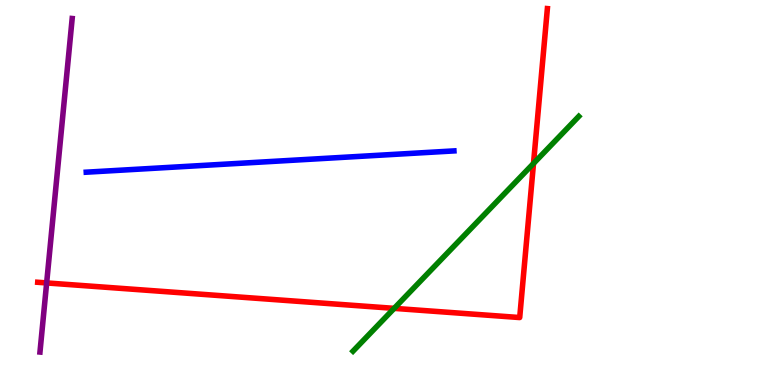[{'lines': ['blue', 'red'], 'intersections': []}, {'lines': ['green', 'red'], 'intersections': [{'x': 5.09, 'y': 1.99}, {'x': 6.88, 'y': 5.75}]}, {'lines': ['purple', 'red'], 'intersections': [{'x': 0.602, 'y': 2.65}]}, {'lines': ['blue', 'green'], 'intersections': []}, {'lines': ['blue', 'purple'], 'intersections': []}, {'lines': ['green', 'purple'], 'intersections': []}]